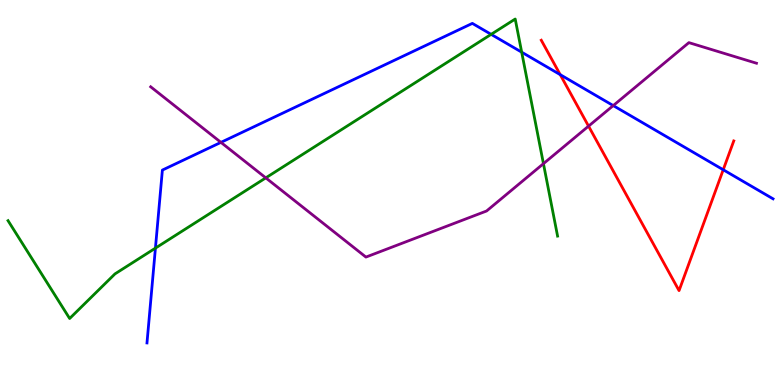[{'lines': ['blue', 'red'], 'intersections': [{'x': 7.23, 'y': 8.06}, {'x': 9.33, 'y': 5.59}]}, {'lines': ['green', 'red'], 'intersections': []}, {'lines': ['purple', 'red'], 'intersections': [{'x': 7.59, 'y': 6.72}]}, {'lines': ['blue', 'green'], 'intersections': [{'x': 2.01, 'y': 3.56}, {'x': 6.34, 'y': 9.11}, {'x': 6.73, 'y': 8.64}]}, {'lines': ['blue', 'purple'], 'intersections': [{'x': 2.85, 'y': 6.3}, {'x': 7.91, 'y': 7.26}]}, {'lines': ['green', 'purple'], 'intersections': [{'x': 3.43, 'y': 5.38}, {'x': 7.01, 'y': 5.75}]}]